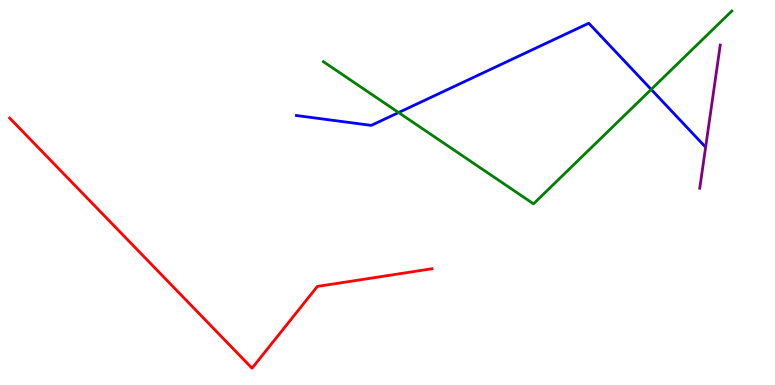[{'lines': ['blue', 'red'], 'intersections': []}, {'lines': ['green', 'red'], 'intersections': []}, {'lines': ['purple', 'red'], 'intersections': []}, {'lines': ['blue', 'green'], 'intersections': [{'x': 5.14, 'y': 7.08}, {'x': 8.4, 'y': 7.68}]}, {'lines': ['blue', 'purple'], 'intersections': []}, {'lines': ['green', 'purple'], 'intersections': []}]